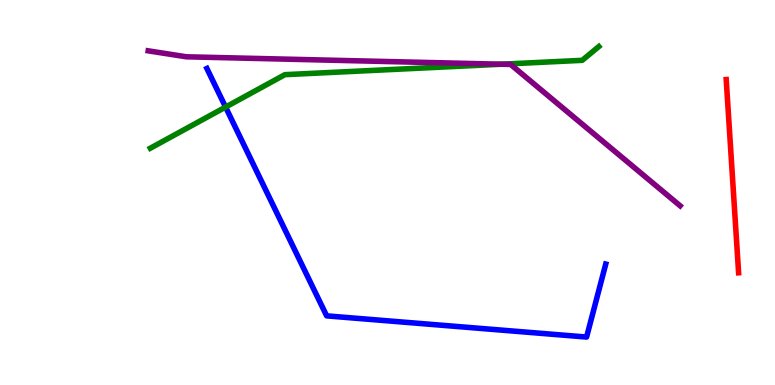[{'lines': ['blue', 'red'], 'intersections': []}, {'lines': ['green', 'red'], 'intersections': []}, {'lines': ['purple', 'red'], 'intersections': []}, {'lines': ['blue', 'green'], 'intersections': [{'x': 2.91, 'y': 7.22}]}, {'lines': ['blue', 'purple'], 'intersections': []}, {'lines': ['green', 'purple'], 'intersections': [{'x': 6.47, 'y': 8.33}]}]